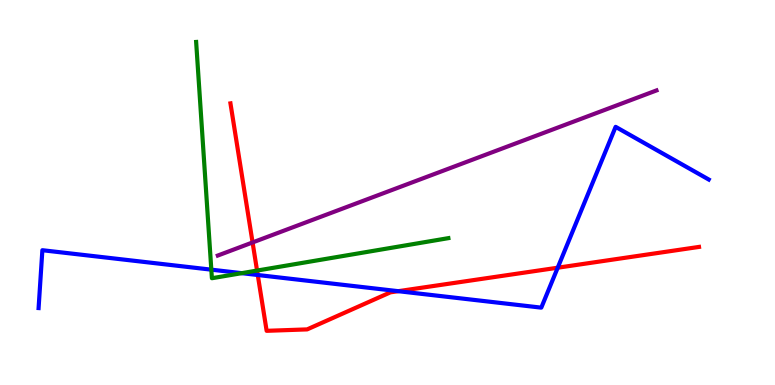[{'lines': ['blue', 'red'], 'intersections': [{'x': 3.33, 'y': 2.86}, {'x': 5.14, 'y': 2.44}, {'x': 7.2, 'y': 3.05}]}, {'lines': ['green', 'red'], 'intersections': [{'x': 3.32, 'y': 2.97}]}, {'lines': ['purple', 'red'], 'intersections': [{'x': 3.26, 'y': 3.7}]}, {'lines': ['blue', 'green'], 'intersections': [{'x': 2.73, 'y': 3.0}, {'x': 3.12, 'y': 2.9}]}, {'lines': ['blue', 'purple'], 'intersections': []}, {'lines': ['green', 'purple'], 'intersections': []}]